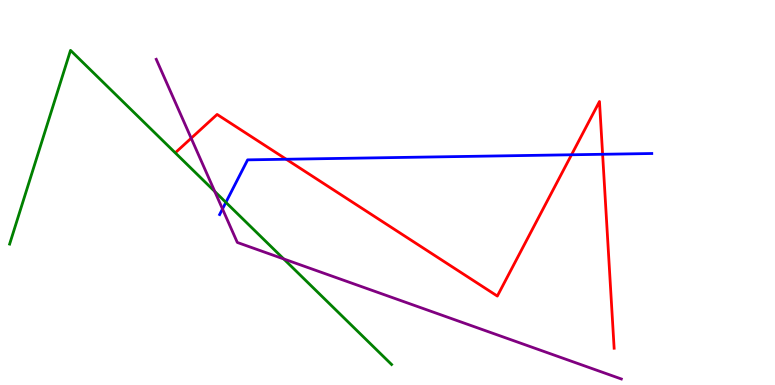[{'lines': ['blue', 'red'], 'intersections': [{'x': 3.69, 'y': 5.86}, {'x': 7.37, 'y': 5.98}, {'x': 7.78, 'y': 5.99}]}, {'lines': ['green', 'red'], 'intersections': []}, {'lines': ['purple', 'red'], 'intersections': [{'x': 2.47, 'y': 6.41}]}, {'lines': ['blue', 'green'], 'intersections': [{'x': 2.91, 'y': 4.74}]}, {'lines': ['blue', 'purple'], 'intersections': [{'x': 2.87, 'y': 4.57}]}, {'lines': ['green', 'purple'], 'intersections': [{'x': 2.77, 'y': 5.03}, {'x': 3.66, 'y': 3.27}]}]